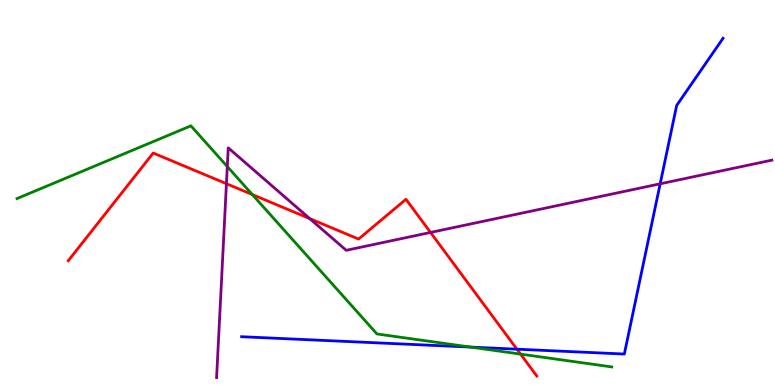[{'lines': ['blue', 'red'], 'intersections': [{'x': 6.67, 'y': 0.93}]}, {'lines': ['green', 'red'], 'intersections': [{'x': 3.26, 'y': 4.95}, {'x': 6.72, 'y': 0.802}]}, {'lines': ['purple', 'red'], 'intersections': [{'x': 2.92, 'y': 5.23}, {'x': 4.0, 'y': 4.32}, {'x': 5.56, 'y': 3.96}]}, {'lines': ['blue', 'green'], 'intersections': [{'x': 6.07, 'y': 0.985}]}, {'lines': ['blue', 'purple'], 'intersections': [{'x': 8.52, 'y': 5.23}]}, {'lines': ['green', 'purple'], 'intersections': [{'x': 2.93, 'y': 5.67}]}]